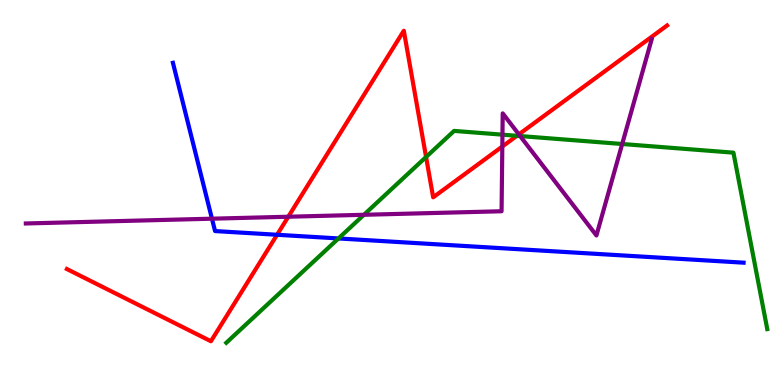[{'lines': ['blue', 'red'], 'intersections': [{'x': 3.58, 'y': 3.9}]}, {'lines': ['green', 'red'], 'intersections': [{'x': 5.5, 'y': 5.92}, {'x': 6.67, 'y': 6.47}]}, {'lines': ['purple', 'red'], 'intersections': [{'x': 3.72, 'y': 4.37}, {'x': 6.48, 'y': 6.19}, {'x': 6.69, 'y': 6.51}]}, {'lines': ['blue', 'green'], 'intersections': [{'x': 4.37, 'y': 3.81}]}, {'lines': ['blue', 'purple'], 'intersections': [{'x': 2.73, 'y': 4.32}]}, {'lines': ['green', 'purple'], 'intersections': [{'x': 4.7, 'y': 4.42}, {'x': 6.48, 'y': 6.5}, {'x': 6.71, 'y': 6.47}, {'x': 8.03, 'y': 6.26}]}]